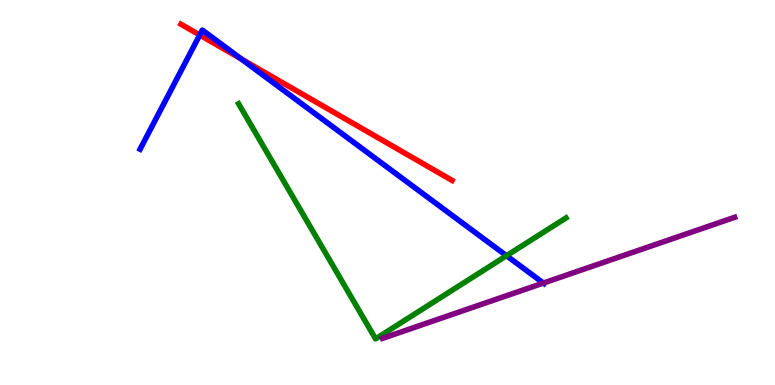[{'lines': ['blue', 'red'], 'intersections': [{'x': 2.58, 'y': 9.09}, {'x': 3.11, 'y': 8.47}]}, {'lines': ['green', 'red'], 'intersections': []}, {'lines': ['purple', 'red'], 'intersections': []}, {'lines': ['blue', 'green'], 'intersections': [{'x': 6.54, 'y': 3.36}]}, {'lines': ['blue', 'purple'], 'intersections': [{'x': 7.01, 'y': 2.65}]}, {'lines': ['green', 'purple'], 'intersections': []}]